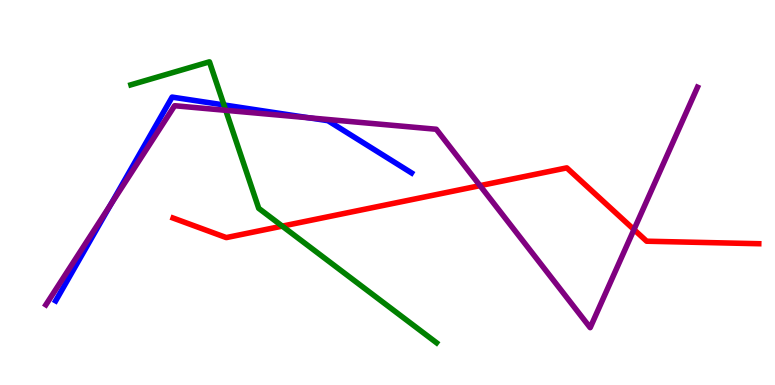[{'lines': ['blue', 'red'], 'intersections': []}, {'lines': ['green', 'red'], 'intersections': [{'x': 3.64, 'y': 4.13}]}, {'lines': ['purple', 'red'], 'intersections': [{'x': 6.19, 'y': 5.18}, {'x': 8.18, 'y': 4.04}]}, {'lines': ['blue', 'green'], 'intersections': [{'x': 2.89, 'y': 7.27}]}, {'lines': ['blue', 'purple'], 'intersections': [{'x': 1.43, 'y': 4.69}, {'x': 3.99, 'y': 6.94}]}, {'lines': ['green', 'purple'], 'intersections': [{'x': 2.91, 'y': 7.13}]}]